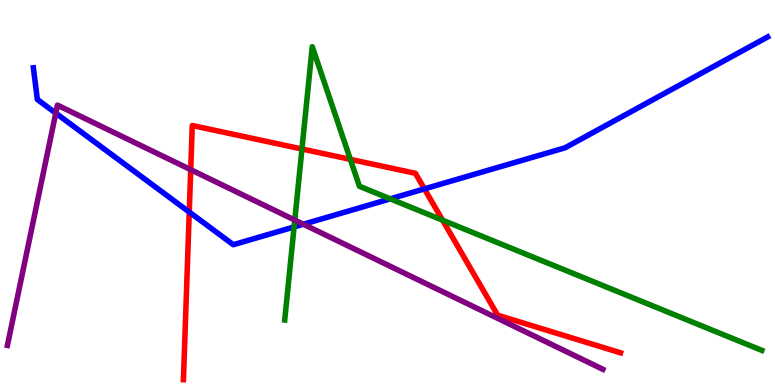[{'lines': ['blue', 'red'], 'intersections': [{'x': 2.44, 'y': 4.49}, {'x': 5.48, 'y': 5.09}]}, {'lines': ['green', 'red'], 'intersections': [{'x': 3.9, 'y': 6.13}, {'x': 4.52, 'y': 5.86}, {'x': 5.71, 'y': 4.28}]}, {'lines': ['purple', 'red'], 'intersections': [{'x': 2.46, 'y': 5.59}]}, {'lines': ['blue', 'green'], 'intersections': [{'x': 3.79, 'y': 4.11}, {'x': 5.04, 'y': 4.83}]}, {'lines': ['blue', 'purple'], 'intersections': [{'x': 0.72, 'y': 7.06}, {'x': 3.91, 'y': 4.18}]}, {'lines': ['green', 'purple'], 'intersections': [{'x': 3.8, 'y': 4.28}]}]